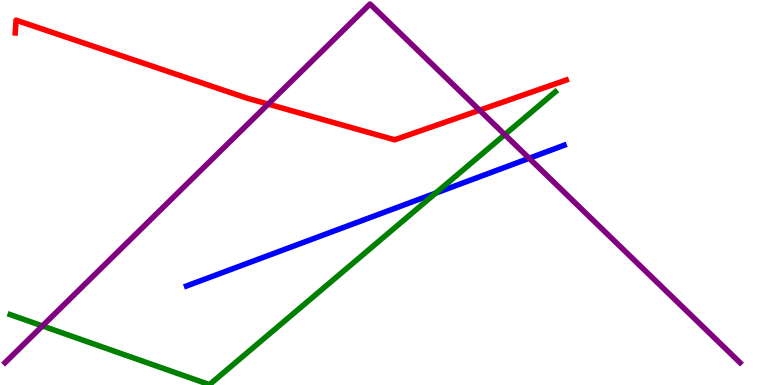[{'lines': ['blue', 'red'], 'intersections': []}, {'lines': ['green', 'red'], 'intersections': []}, {'lines': ['purple', 'red'], 'intersections': [{'x': 3.46, 'y': 7.3}, {'x': 6.19, 'y': 7.14}]}, {'lines': ['blue', 'green'], 'intersections': [{'x': 5.62, 'y': 4.98}]}, {'lines': ['blue', 'purple'], 'intersections': [{'x': 6.83, 'y': 5.89}]}, {'lines': ['green', 'purple'], 'intersections': [{'x': 0.548, 'y': 1.53}, {'x': 6.51, 'y': 6.5}]}]